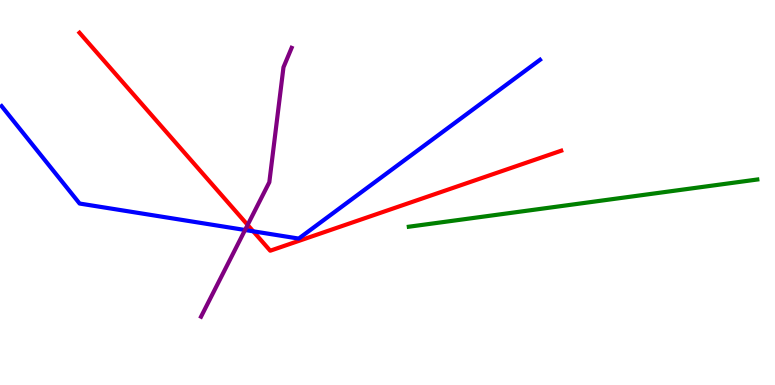[{'lines': ['blue', 'red'], 'intersections': [{'x': 3.27, 'y': 3.99}]}, {'lines': ['green', 'red'], 'intersections': []}, {'lines': ['purple', 'red'], 'intersections': [{'x': 3.2, 'y': 4.16}]}, {'lines': ['blue', 'green'], 'intersections': []}, {'lines': ['blue', 'purple'], 'intersections': [{'x': 3.16, 'y': 4.03}]}, {'lines': ['green', 'purple'], 'intersections': []}]